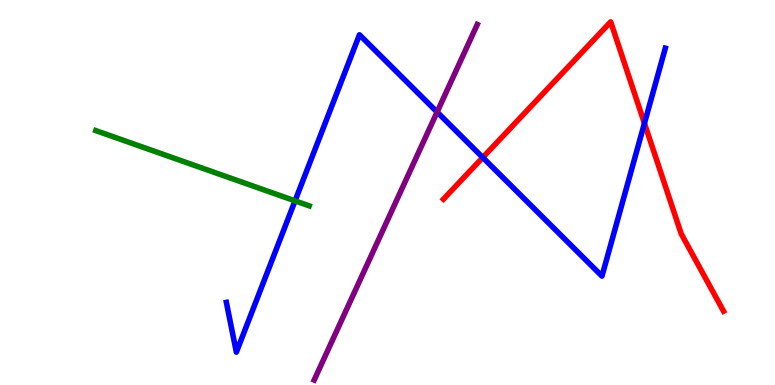[{'lines': ['blue', 'red'], 'intersections': [{'x': 6.23, 'y': 5.91}, {'x': 8.32, 'y': 6.8}]}, {'lines': ['green', 'red'], 'intersections': []}, {'lines': ['purple', 'red'], 'intersections': []}, {'lines': ['blue', 'green'], 'intersections': [{'x': 3.81, 'y': 4.78}]}, {'lines': ['blue', 'purple'], 'intersections': [{'x': 5.64, 'y': 7.09}]}, {'lines': ['green', 'purple'], 'intersections': []}]